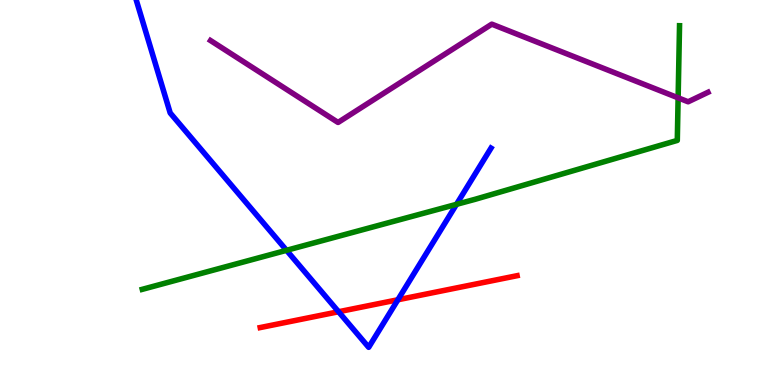[{'lines': ['blue', 'red'], 'intersections': [{'x': 4.37, 'y': 1.9}, {'x': 5.13, 'y': 2.21}]}, {'lines': ['green', 'red'], 'intersections': []}, {'lines': ['purple', 'red'], 'intersections': []}, {'lines': ['blue', 'green'], 'intersections': [{'x': 3.7, 'y': 3.5}, {'x': 5.89, 'y': 4.69}]}, {'lines': ['blue', 'purple'], 'intersections': []}, {'lines': ['green', 'purple'], 'intersections': [{'x': 8.75, 'y': 7.46}]}]